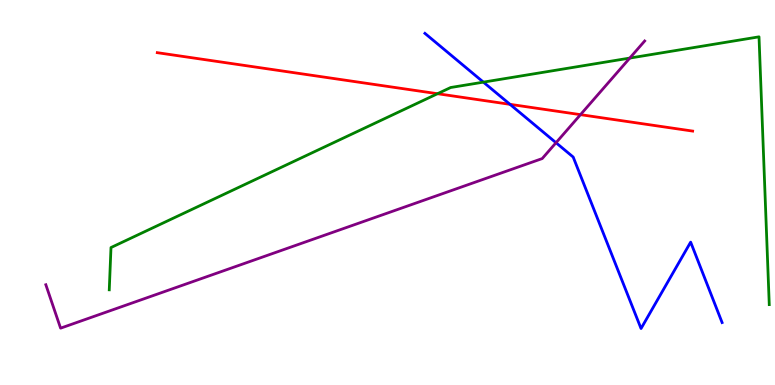[{'lines': ['blue', 'red'], 'intersections': [{'x': 6.58, 'y': 7.29}]}, {'lines': ['green', 'red'], 'intersections': [{'x': 5.65, 'y': 7.57}]}, {'lines': ['purple', 'red'], 'intersections': [{'x': 7.49, 'y': 7.02}]}, {'lines': ['blue', 'green'], 'intersections': [{'x': 6.24, 'y': 7.87}]}, {'lines': ['blue', 'purple'], 'intersections': [{'x': 7.17, 'y': 6.29}]}, {'lines': ['green', 'purple'], 'intersections': [{'x': 8.13, 'y': 8.49}]}]